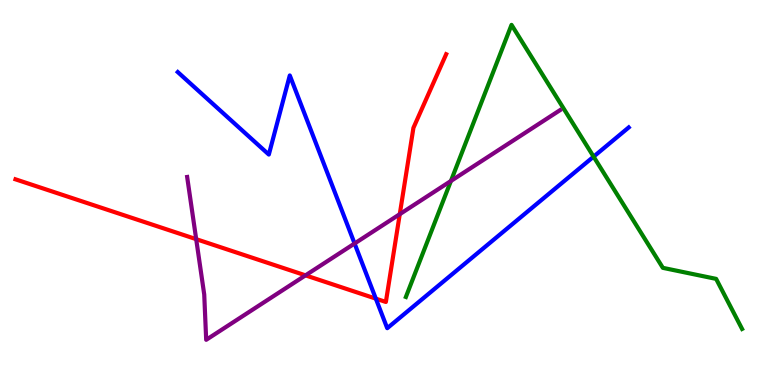[{'lines': ['blue', 'red'], 'intersections': [{'x': 4.85, 'y': 2.24}]}, {'lines': ['green', 'red'], 'intersections': []}, {'lines': ['purple', 'red'], 'intersections': [{'x': 2.53, 'y': 3.79}, {'x': 3.94, 'y': 2.85}, {'x': 5.16, 'y': 4.44}]}, {'lines': ['blue', 'green'], 'intersections': [{'x': 7.66, 'y': 5.93}]}, {'lines': ['blue', 'purple'], 'intersections': [{'x': 4.58, 'y': 3.68}]}, {'lines': ['green', 'purple'], 'intersections': [{'x': 5.82, 'y': 5.3}]}]